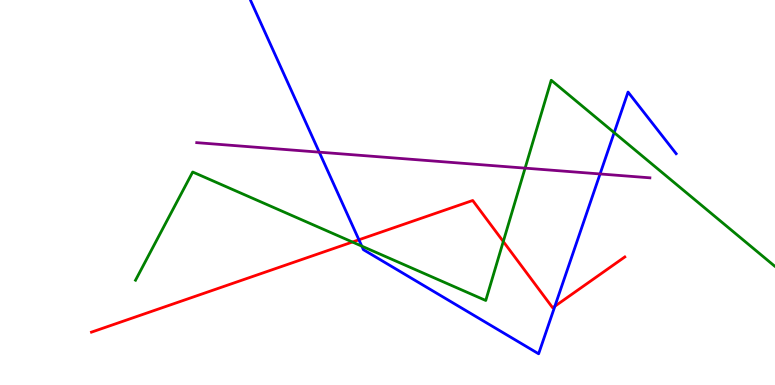[{'lines': ['blue', 'red'], 'intersections': [{'x': 4.63, 'y': 3.77}, {'x': 7.16, 'y': 2.05}]}, {'lines': ['green', 'red'], 'intersections': [{'x': 4.55, 'y': 3.71}, {'x': 6.49, 'y': 3.73}]}, {'lines': ['purple', 'red'], 'intersections': []}, {'lines': ['blue', 'green'], 'intersections': [{'x': 4.67, 'y': 3.61}, {'x': 7.92, 'y': 6.55}]}, {'lines': ['blue', 'purple'], 'intersections': [{'x': 4.12, 'y': 6.05}, {'x': 7.74, 'y': 5.48}]}, {'lines': ['green', 'purple'], 'intersections': [{'x': 6.78, 'y': 5.63}]}]